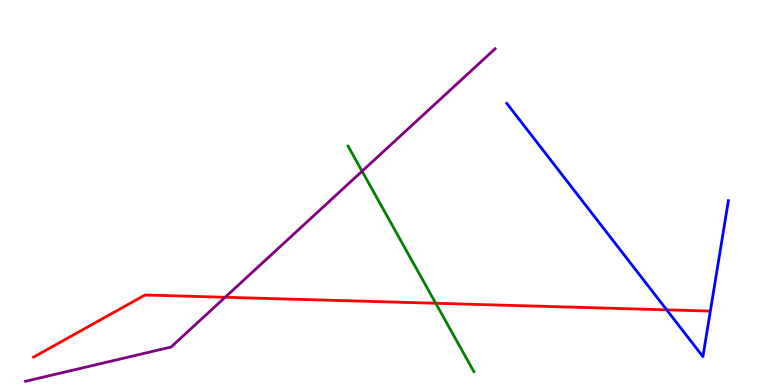[{'lines': ['blue', 'red'], 'intersections': [{'x': 8.6, 'y': 1.95}]}, {'lines': ['green', 'red'], 'intersections': [{'x': 5.62, 'y': 2.12}]}, {'lines': ['purple', 'red'], 'intersections': [{'x': 2.91, 'y': 2.28}]}, {'lines': ['blue', 'green'], 'intersections': []}, {'lines': ['blue', 'purple'], 'intersections': []}, {'lines': ['green', 'purple'], 'intersections': [{'x': 4.67, 'y': 5.55}]}]